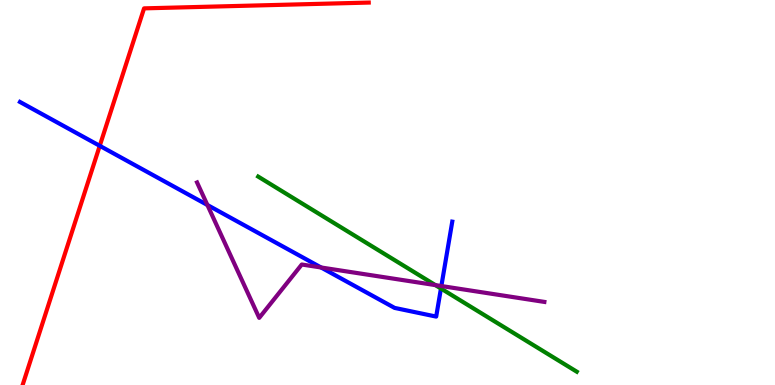[{'lines': ['blue', 'red'], 'intersections': [{'x': 1.29, 'y': 6.21}]}, {'lines': ['green', 'red'], 'intersections': []}, {'lines': ['purple', 'red'], 'intersections': []}, {'lines': ['blue', 'green'], 'intersections': [{'x': 5.69, 'y': 2.51}]}, {'lines': ['blue', 'purple'], 'intersections': [{'x': 2.68, 'y': 4.68}, {'x': 4.14, 'y': 3.05}, {'x': 5.7, 'y': 2.57}]}, {'lines': ['green', 'purple'], 'intersections': [{'x': 5.62, 'y': 2.59}]}]